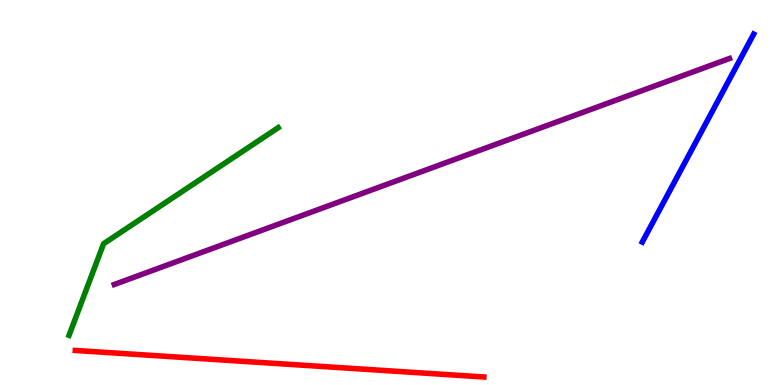[{'lines': ['blue', 'red'], 'intersections': []}, {'lines': ['green', 'red'], 'intersections': []}, {'lines': ['purple', 'red'], 'intersections': []}, {'lines': ['blue', 'green'], 'intersections': []}, {'lines': ['blue', 'purple'], 'intersections': []}, {'lines': ['green', 'purple'], 'intersections': []}]